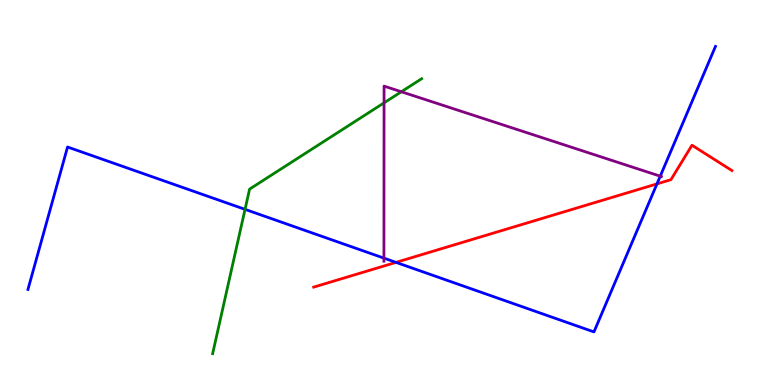[{'lines': ['blue', 'red'], 'intersections': [{'x': 5.11, 'y': 3.19}, {'x': 8.48, 'y': 5.22}]}, {'lines': ['green', 'red'], 'intersections': []}, {'lines': ['purple', 'red'], 'intersections': []}, {'lines': ['blue', 'green'], 'intersections': [{'x': 3.16, 'y': 4.56}]}, {'lines': ['blue', 'purple'], 'intersections': [{'x': 4.95, 'y': 3.3}, {'x': 8.52, 'y': 5.42}]}, {'lines': ['green', 'purple'], 'intersections': [{'x': 4.96, 'y': 7.33}, {'x': 5.18, 'y': 7.62}]}]